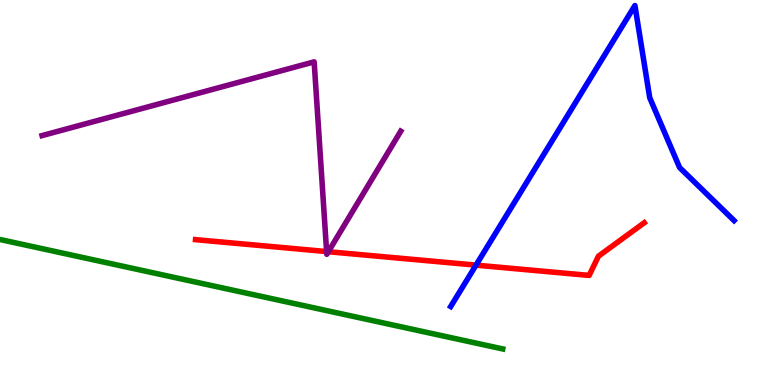[{'lines': ['blue', 'red'], 'intersections': [{'x': 6.14, 'y': 3.11}]}, {'lines': ['green', 'red'], 'intersections': []}, {'lines': ['purple', 'red'], 'intersections': [{'x': 4.21, 'y': 3.47}, {'x': 4.24, 'y': 3.46}]}, {'lines': ['blue', 'green'], 'intersections': []}, {'lines': ['blue', 'purple'], 'intersections': []}, {'lines': ['green', 'purple'], 'intersections': []}]